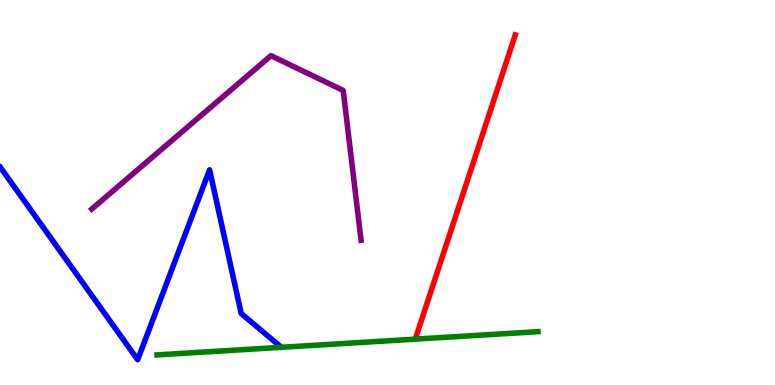[{'lines': ['blue', 'red'], 'intersections': []}, {'lines': ['green', 'red'], 'intersections': []}, {'lines': ['purple', 'red'], 'intersections': []}, {'lines': ['blue', 'green'], 'intersections': []}, {'lines': ['blue', 'purple'], 'intersections': []}, {'lines': ['green', 'purple'], 'intersections': []}]